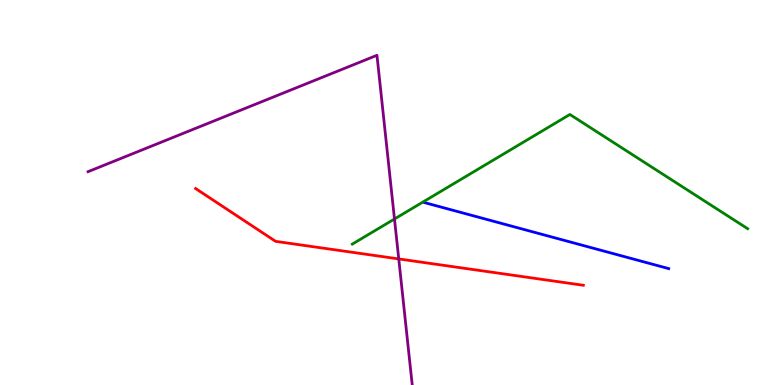[{'lines': ['blue', 'red'], 'intersections': []}, {'lines': ['green', 'red'], 'intersections': []}, {'lines': ['purple', 'red'], 'intersections': [{'x': 5.15, 'y': 3.27}]}, {'lines': ['blue', 'green'], 'intersections': []}, {'lines': ['blue', 'purple'], 'intersections': []}, {'lines': ['green', 'purple'], 'intersections': [{'x': 5.09, 'y': 4.31}]}]